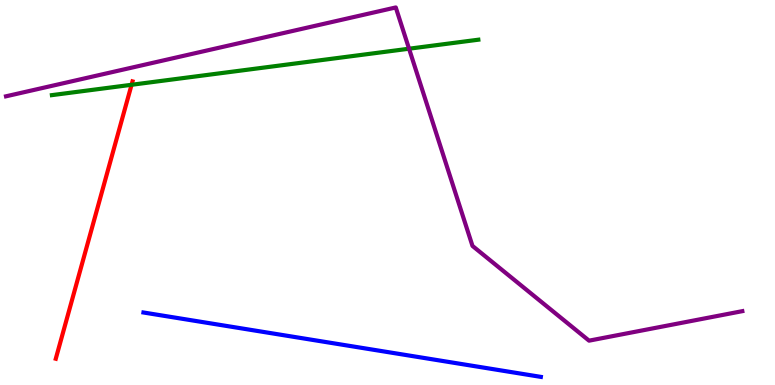[{'lines': ['blue', 'red'], 'intersections': []}, {'lines': ['green', 'red'], 'intersections': [{'x': 1.7, 'y': 7.8}]}, {'lines': ['purple', 'red'], 'intersections': []}, {'lines': ['blue', 'green'], 'intersections': []}, {'lines': ['blue', 'purple'], 'intersections': []}, {'lines': ['green', 'purple'], 'intersections': [{'x': 5.28, 'y': 8.73}]}]